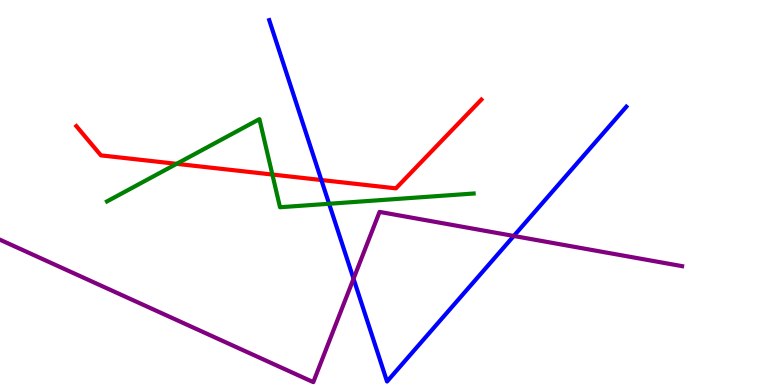[{'lines': ['blue', 'red'], 'intersections': [{'x': 4.15, 'y': 5.32}]}, {'lines': ['green', 'red'], 'intersections': [{'x': 2.28, 'y': 5.74}, {'x': 3.51, 'y': 5.47}]}, {'lines': ['purple', 'red'], 'intersections': []}, {'lines': ['blue', 'green'], 'intersections': [{'x': 4.25, 'y': 4.71}]}, {'lines': ['blue', 'purple'], 'intersections': [{'x': 4.56, 'y': 2.76}, {'x': 6.63, 'y': 3.87}]}, {'lines': ['green', 'purple'], 'intersections': []}]